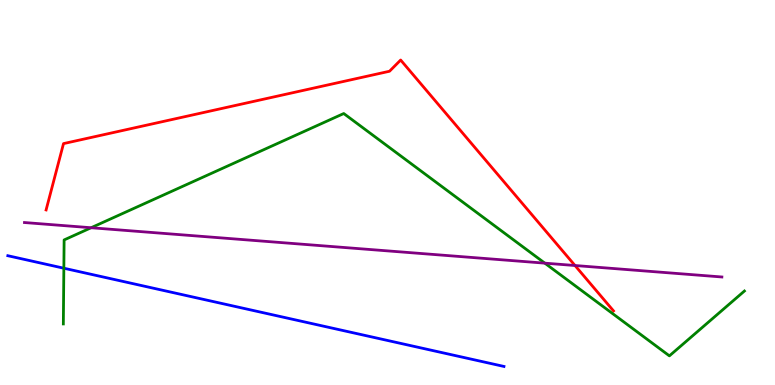[{'lines': ['blue', 'red'], 'intersections': []}, {'lines': ['green', 'red'], 'intersections': []}, {'lines': ['purple', 'red'], 'intersections': [{'x': 7.42, 'y': 3.1}]}, {'lines': ['blue', 'green'], 'intersections': [{'x': 0.824, 'y': 3.03}]}, {'lines': ['blue', 'purple'], 'intersections': []}, {'lines': ['green', 'purple'], 'intersections': [{'x': 1.18, 'y': 4.08}, {'x': 7.03, 'y': 3.16}]}]